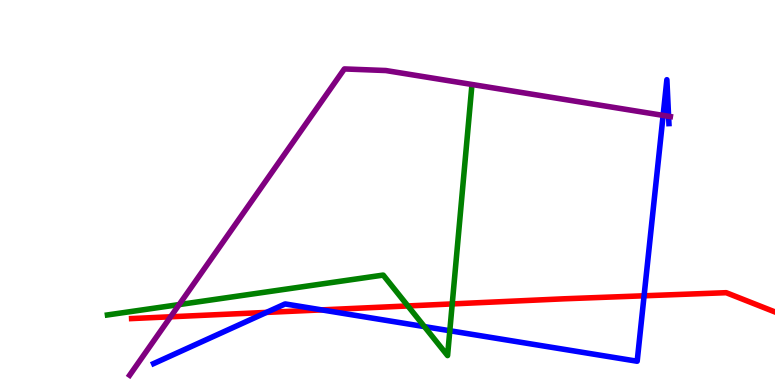[{'lines': ['blue', 'red'], 'intersections': [{'x': 3.44, 'y': 1.89}, {'x': 4.15, 'y': 1.95}, {'x': 8.31, 'y': 2.32}]}, {'lines': ['green', 'red'], 'intersections': [{'x': 5.26, 'y': 2.05}, {'x': 5.84, 'y': 2.11}]}, {'lines': ['purple', 'red'], 'intersections': [{'x': 2.2, 'y': 1.77}]}, {'lines': ['blue', 'green'], 'intersections': [{'x': 5.48, 'y': 1.52}, {'x': 5.8, 'y': 1.41}]}, {'lines': ['blue', 'purple'], 'intersections': [{'x': 8.56, 'y': 7.0}, {'x': 8.63, 'y': 6.98}]}, {'lines': ['green', 'purple'], 'intersections': [{'x': 2.31, 'y': 2.09}]}]